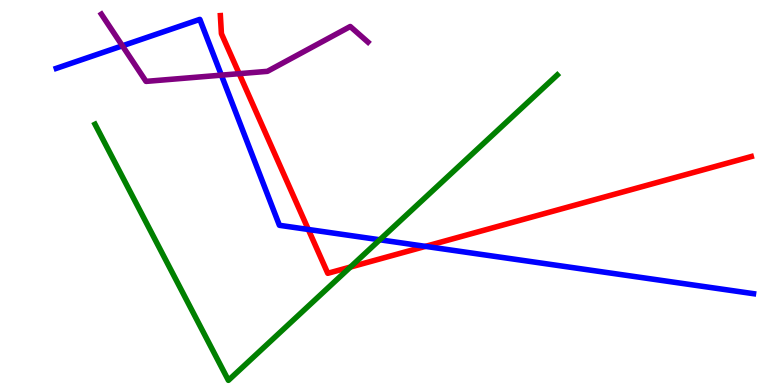[{'lines': ['blue', 'red'], 'intersections': [{'x': 3.98, 'y': 4.04}, {'x': 5.49, 'y': 3.6}]}, {'lines': ['green', 'red'], 'intersections': [{'x': 4.52, 'y': 3.06}]}, {'lines': ['purple', 'red'], 'intersections': [{'x': 3.09, 'y': 8.09}]}, {'lines': ['blue', 'green'], 'intersections': [{'x': 4.9, 'y': 3.77}]}, {'lines': ['blue', 'purple'], 'intersections': [{'x': 1.58, 'y': 8.81}, {'x': 2.86, 'y': 8.05}]}, {'lines': ['green', 'purple'], 'intersections': []}]